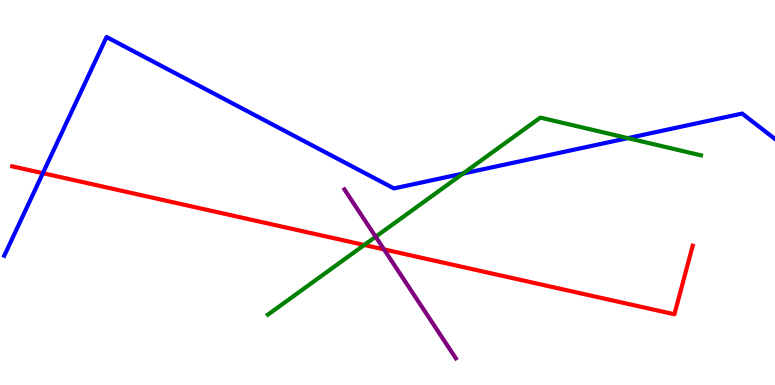[{'lines': ['blue', 'red'], 'intersections': [{'x': 0.553, 'y': 5.5}]}, {'lines': ['green', 'red'], 'intersections': [{'x': 4.7, 'y': 3.64}]}, {'lines': ['purple', 'red'], 'intersections': [{'x': 4.95, 'y': 3.52}]}, {'lines': ['blue', 'green'], 'intersections': [{'x': 5.97, 'y': 5.49}, {'x': 8.1, 'y': 6.41}]}, {'lines': ['blue', 'purple'], 'intersections': []}, {'lines': ['green', 'purple'], 'intersections': [{'x': 4.85, 'y': 3.85}]}]